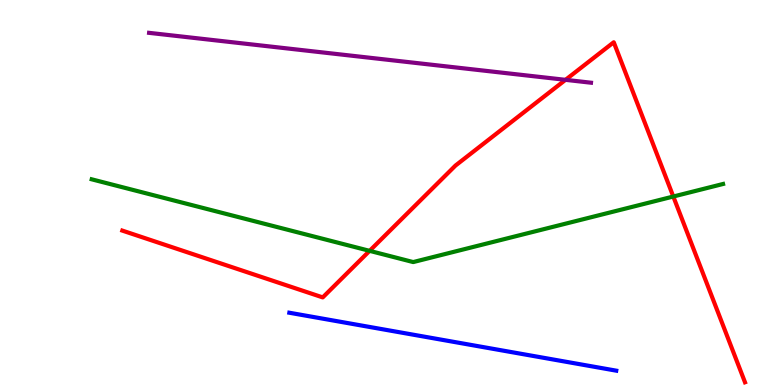[{'lines': ['blue', 'red'], 'intersections': []}, {'lines': ['green', 'red'], 'intersections': [{'x': 4.77, 'y': 3.48}, {'x': 8.69, 'y': 4.9}]}, {'lines': ['purple', 'red'], 'intersections': [{'x': 7.3, 'y': 7.93}]}, {'lines': ['blue', 'green'], 'intersections': []}, {'lines': ['blue', 'purple'], 'intersections': []}, {'lines': ['green', 'purple'], 'intersections': []}]